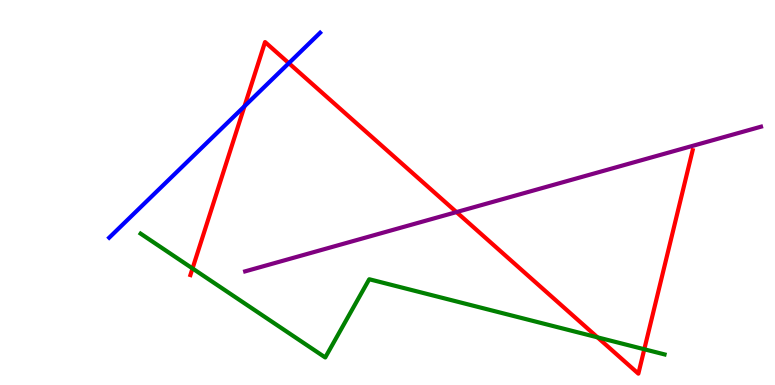[{'lines': ['blue', 'red'], 'intersections': [{'x': 3.15, 'y': 7.24}, {'x': 3.73, 'y': 8.36}]}, {'lines': ['green', 'red'], 'intersections': [{'x': 2.48, 'y': 3.03}, {'x': 7.71, 'y': 1.24}, {'x': 8.31, 'y': 0.928}]}, {'lines': ['purple', 'red'], 'intersections': [{'x': 5.89, 'y': 4.49}]}, {'lines': ['blue', 'green'], 'intersections': []}, {'lines': ['blue', 'purple'], 'intersections': []}, {'lines': ['green', 'purple'], 'intersections': []}]